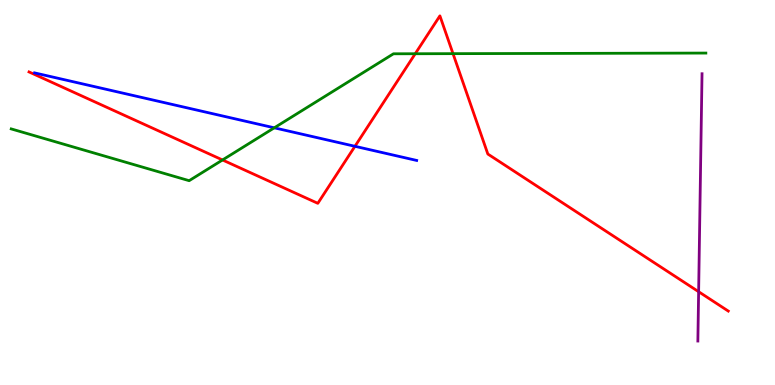[{'lines': ['blue', 'red'], 'intersections': [{'x': 4.58, 'y': 6.2}]}, {'lines': ['green', 'red'], 'intersections': [{'x': 2.87, 'y': 5.85}, {'x': 5.36, 'y': 8.6}, {'x': 5.85, 'y': 8.61}]}, {'lines': ['purple', 'red'], 'intersections': [{'x': 9.01, 'y': 2.42}]}, {'lines': ['blue', 'green'], 'intersections': [{'x': 3.54, 'y': 6.68}]}, {'lines': ['blue', 'purple'], 'intersections': []}, {'lines': ['green', 'purple'], 'intersections': []}]